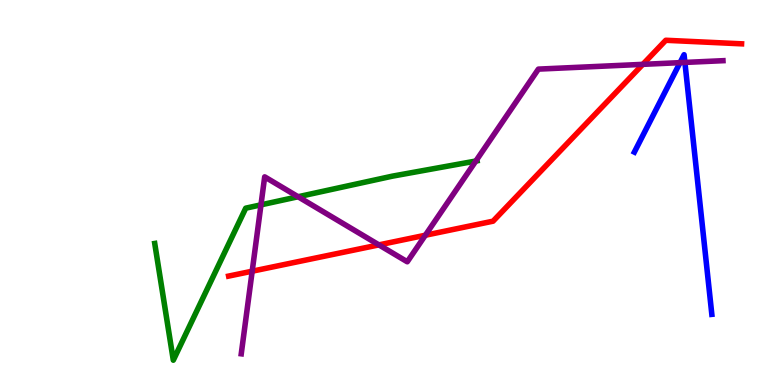[{'lines': ['blue', 'red'], 'intersections': []}, {'lines': ['green', 'red'], 'intersections': []}, {'lines': ['purple', 'red'], 'intersections': [{'x': 3.25, 'y': 2.96}, {'x': 4.89, 'y': 3.64}, {'x': 5.49, 'y': 3.89}, {'x': 8.29, 'y': 8.33}]}, {'lines': ['blue', 'green'], 'intersections': []}, {'lines': ['blue', 'purple'], 'intersections': [{'x': 8.77, 'y': 8.37}, {'x': 8.84, 'y': 8.38}]}, {'lines': ['green', 'purple'], 'intersections': [{'x': 3.37, 'y': 4.68}, {'x': 3.85, 'y': 4.89}, {'x': 6.14, 'y': 5.82}]}]